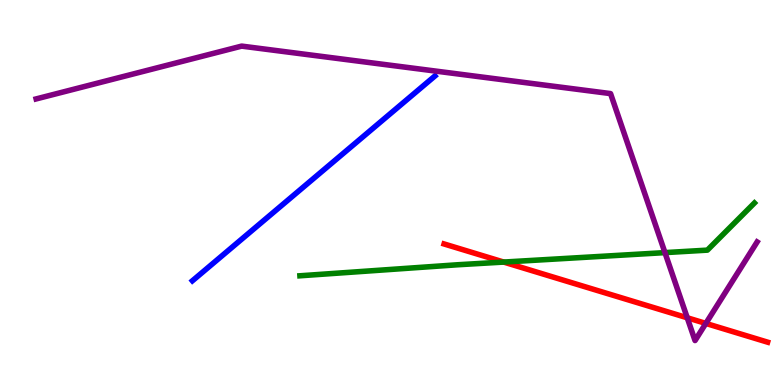[{'lines': ['blue', 'red'], 'intersections': []}, {'lines': ['green', 'red'], 'intersections': [{'x': 6.5, 'y': 3.19}]}, {'lines': ['purple', 'red'], 'intersections': [{'x': 8.87, 'y': 1.75}, {'x': 9.11, 'y': 1.6}]}, {'lines': ['blue', 'green'], 'intersections': []}, {'lines': ['blue', 'purple'], 'intersections': []}, {'lines': ['green', 'purple'], 'intersections': [{'x': 8.58, 'y': 3.44}]}]